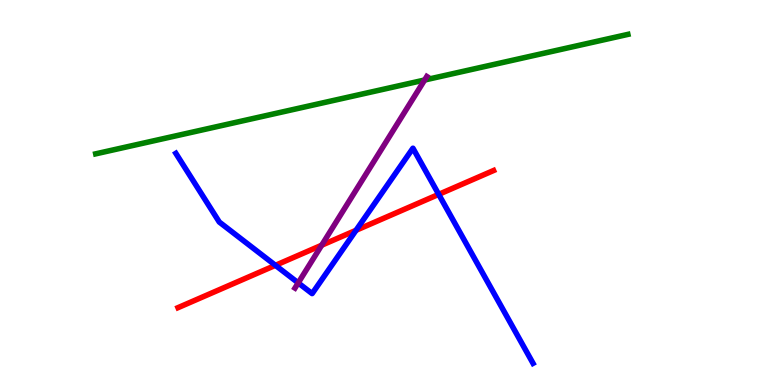[{'lines': ['blue', 'red'], 'intersections': [{'x': 3.55, 'y': 3.11}, {'x': 4.59, 'y': 4.02}, {'x': 5.66, 'y': 4.95}]}, {'lines': ['green', 'red'], 'intersections': []}, {'lines': ['purple', 'red'], 'intersections': [{'x': 4.15, 'y': 3.63}]}, {'lines': ['blue', 'green'], 'intersections': []}, {'lines': ['blue', 'purple'], 'intersections': [{'x': 3.85, 'y': 2.65}]}, {'lines': ['green', 'purple'], 'intersections': [{'x': 5.48, 'y': 7.92}]}]